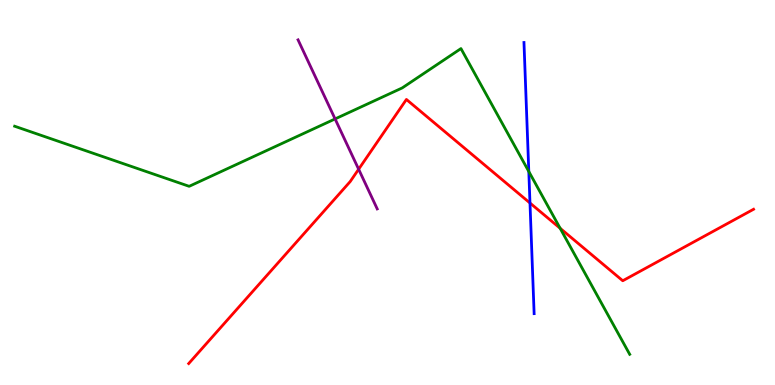[{'lines': ['blue', 'red'], 'intersections': [{'x': 6.84, 'y': 4.73}]}, {'lines': ['green', 'red'], 'intersections': [{'x': 7.23, 'y': 4.07}]}, {'lines': ['purple', 'red'], 'intersections': [{'x': 4.63, 'y': 5.6}]}, {'lines': ['blue', 'green'], 'intersections': [{'x': 6.82, 'y': 5.55}]}, {'lines': ['blue', 'purple'], 'intersections': []}, {'lines': ['green', 'purple'], 'intersections': [{'x': 4.32, 'y': 6.91}]}]